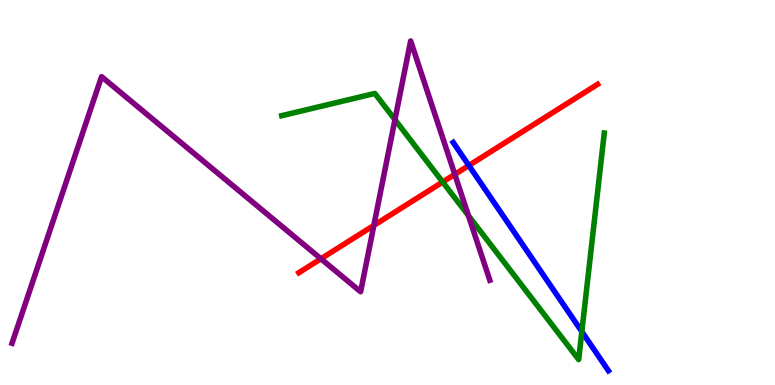[{'lines': ['blue', 'red'], 'intersections': [{'x': 6.05, 'y': 5.7}]}, {'lines': ['green', 'red'], 'intersections': [{'x': 5.71, 'y': 5.27}]}, {'lines': ['purple', 'red'], 'intersections': [{'x': 4.14, 'y': 3.28}, {'x': 4.82, 'y': 4.15}, {'x': 5.87, 'y': 5.47}]}, {'lines': ['blue', 'green'], 'intersections': [{'x': 7.51, 'y': 1.39}]}, {'lines': ['blue', 'purple'], 'intersections': []}, {'lines': ['green', 'purple'], 'intersections': [{'x': 5.1, 'y': 6.89}, {'x': 6.04, 'y': 4.4}]}]